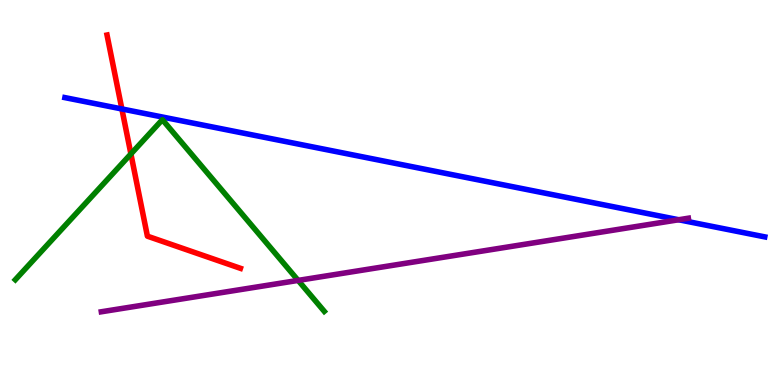[{'lines': ['blue', 'red'], 'intersections': [{'x': 1.57, 'y': 7.17}]}, {'lines': ['green', 'red'], 'intersections': [{'x': 1.69, 'y': 6.0}]}, {'lines': ['purple', 'red'], 'intersections': []}, {'lines': ['blue', 'green'], 'intersections': []}, {'lines': ['blue', 'purple'], 'intersections': [{'x': 8.76, 'y': 4.29}]}, {'lines': ['green', 'purple'], 'intersections': [{'x': 3.85, 'y': 2.72}]}]